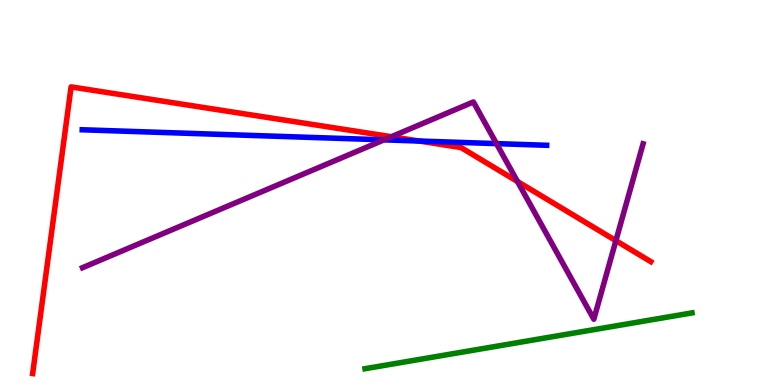[{'lines': ['blue', 'red'], 'intersections': [{'x': 5.41, 'y': 6.34}]}, {'lines': ['green', 'red'], 'intersections': []}, {'lines': ['purple', 'red'], 'intersections': [{'x': 5.05, 'y': 6.45}, {'x': 6.68, 'y': 5.29}, {'x': 7.95, 'y': 3.75}]}, {'lines': ['blue', 'green'], 'intersections': []}, {'lines': ['blue', 'purple'], 'intersections': [{'x': 4.96, 'y': 6.37}, {'x': 6.41, 'y': 6.27}]}, {'lines': ['green', 'purple'], 'intersections': []}]